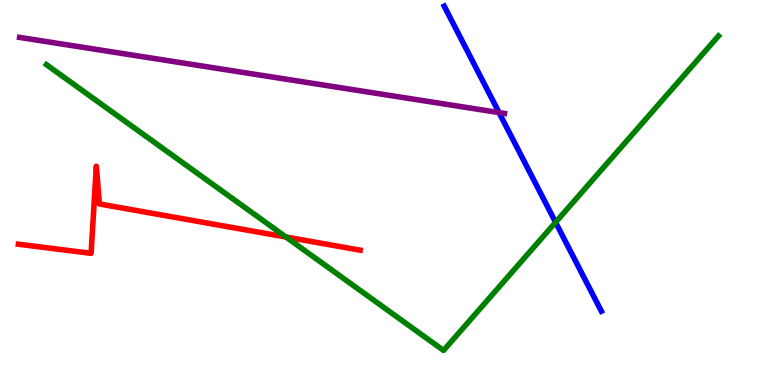[{'lines': ['blue', 'red'], 'intersections': []}, {'lines': ['green', 'red'], 'intersections': [{'x': 3.69, 'y': 3.84}]}, {'lines': ['purple', 'red'], 'intersections': []}, {'lines': ['blue', 'green'], 'intersections': [{'x': 7.17, 'y': 4.23}]}, {'lines': ['blue', 'purple'], 'intersections': [{'x': 6.44, 'y': 7.08}]}, {'lines': ['green', 'purple'], 'intersections': []}]